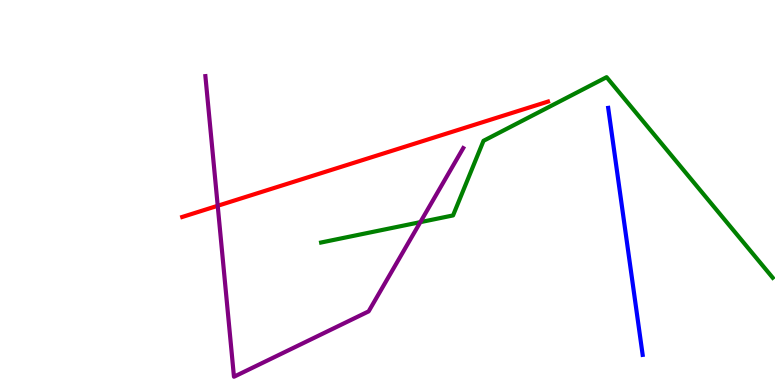[{'lines': ['blue', 'red'], 'intersections': []}, {'lines': ['green', 'red'], 'intersections': []}, {'lines': ['purple', 'red'], 'intersections': [{'x': 2.81, 'y': 4.66}]}, {'lines': ['blue', 'green'], 'intersections': []}, {'lines': ['blue', 'purple'], 'intersections': []}, {'lines': ['green', 'purple'], 'intersections': [{'x': 5.42, 'y': 4.23}]}]